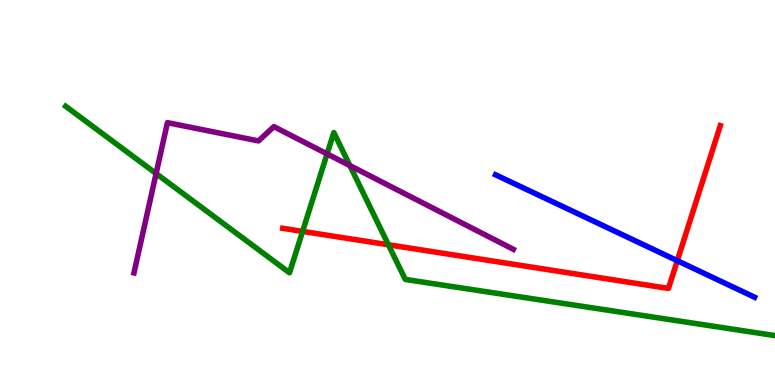[{'lines': ['blue', 'red'], 'intersections': [{'x': 8.74, 'y': 3.23}]}, {'lines': ['green', 'red'], 'intersections': [{'x': 3.9, 'y': 3.99}, {'x': 5.01, 'y': 3.64}]}, {'lines': ['purple', 'red'], 'intersections': []}, {'lines': ['blue', 'green'], 'intersections': []}, {'lines': ['blue', 'purple'], 'intersections': []}, {'lines': ['green', 'purple'], 'intersections': [{'x': 2.01, 'y': 5.49}, {'x': 4.22, 'y': 6.0}, {'x': 4.51, 'y': 5.7}]}]